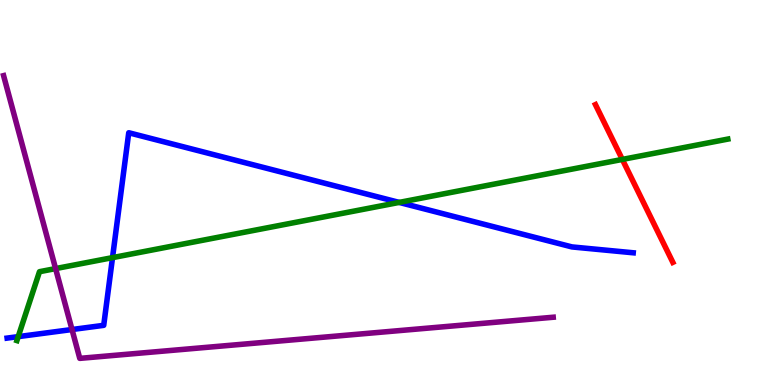[{'lines': ['blue', 'red'], 'intersections': []}, {'lines': ['green', 'red'], 'intersections': [{'x': 8.03, 'y': 5.86}]}, {'lines': ['purple', 'red'], 'intersections': []}, {'lines': ['blue', 'green'], 'intersections': [{'x': 0.235, 'y': 1.26}, {'x': 1.45, 'y': 3.31}, {'x': 5.15, 'y': 4.74}]}, {'lines': ['blue', 'purple'], 'intersections': [{'x': 0.929, 'y': 1.44}]}, {'lines': ['green', 'purple'], 'intersections': [{'x': 0.717, 'y': 3.02}]}]